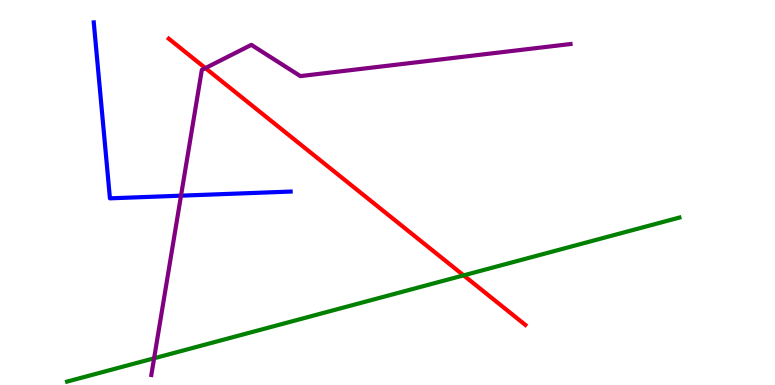[{'lines': ['blue', 'red'], 'intersections': []}, {'lines': ['green', 'red'], 'intersections': [{'x': 5.98, 'y': 2.85}]}, {'lines': ['purple', 'red'], 'intersections': [{'x': 2.65, 'y': 8.23}]}, {'lines': ['blue', 'green'], 'intersections': []}, {'lines': ['blue', 'purple'], 'intersections': [{'x': 2.34, 'y': 4.92}]}, {'lines': ['green', 'purple'], 'intersections': [{'x': 1.99, 'y': 0.694}]}]